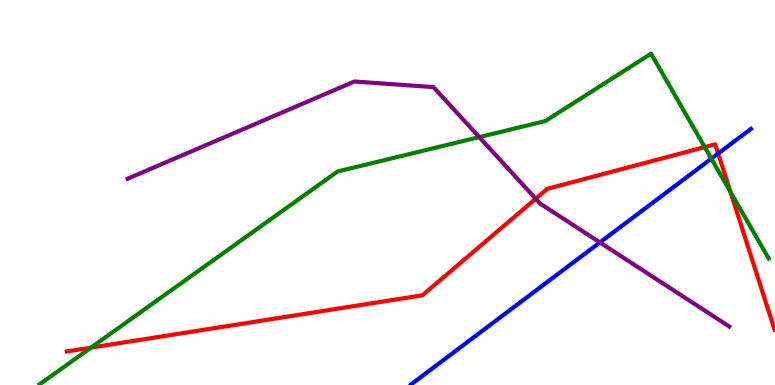[{'lines': ['blue', 'red'], 'intersections': [{'x': 9.27, 'y': 6.01}]}, {'lines': ['green', 'red'], 'intersections': [{'x': 1.17, 'y': 0.971}, {'x': 9.09, 'y': 6.18}, {'x': 9.42, 'y': 5.02}]}, {'lines': ['purple', 'red'], 'intersections': [{'x': 6.91, 'y': 4.84}]}, {'lines': ['blue', 'green'], 'intersections': [{'x': 9.18, 'y': 5.88}]}, {'lines': ['blue', 'purple'], 'intersections': [{'x': 7.74, 'y': 3.7}]}, {'lines': ['green', 'purple'], 'intersections': [{'x': 6.18, 'y': 6.44}]}]